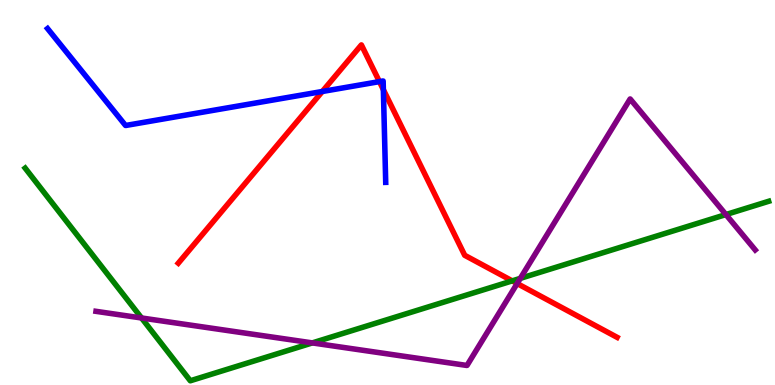[{'lines': ['blue', 'red'], 'intersections': [{'x': 4.16, 'y': 7.62}, {'x': 4.9, 'y': 7.88}, {'x': 4.95, 'y': 7.67}]}, {'lines': ['green', 'red'], 'intersections': [{'x': 6.61, 'y': 2.7}]}, {'lines': ['purple', 'red'], 'intersections': [{'x': 6.67, 'y': 2.64}]}, {'lines': ['blue', 'green'], 'intersections': []}, {'lines': ['blue', 'purple'], 'intersections': []}, {'lines': ['green', 'purple'], 'intersections': [{'x': 1.83, 'y': 1.74}, {'x': 4.03, 'y': 1.09}, {'x': 6.71, 'y': 2.77}, {'x': 9.37, 'y': 4.43}]}]